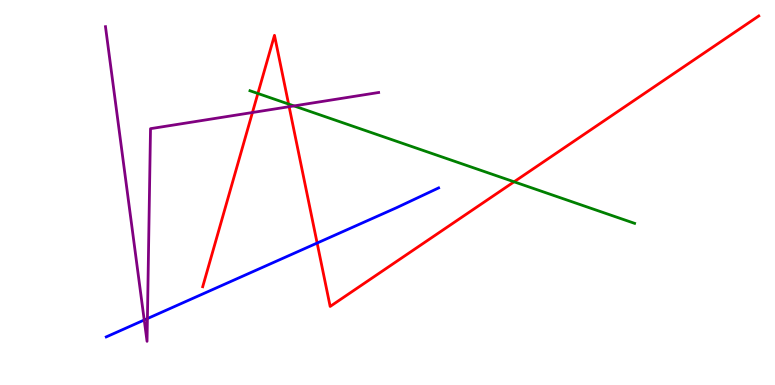[{'lines': ['blue', 'red'], 'intersections': [{'x': 4.09, 'y': 3.69}]}, {'lines': ['green', 'red'], 'intersections': [{'x': 3.33, 'y': 7.57}, {'x': 3.72, 'y': 7.3}, {'x': 6.63, 'y': 5.28}]}, {'lines': ['purple', 'red'], 'intersections': [{'x': 3.26, 'y': 7.08}, {'x': 3.73, 'y': 7.23}]}, {'lines': ['blue', 'green'], 'intersections': []}, {'lines': ['blue', 'purple'], 'intersections': [{'x': 1.86, 'y': 1.69}, {'x': 1.9, 'y': 1.73}]}, {'lines': ['green', 'purple'], 'intersections': [{'x': 3.79, 'y': 7.25}]}]